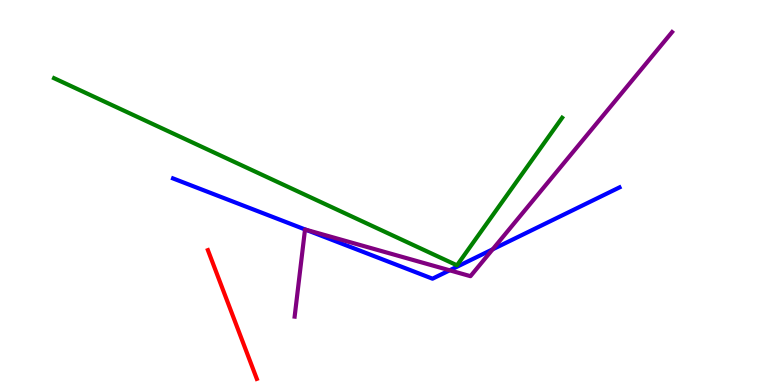[{'lines': ['blue', 'red'], 'intersections': []}, {'lines': ['green', 'red'], 'intersections': []}, {'lines': ['purple', 'red'], 'intersections': []}, {'lines': ['blue', 'green'], 'intersections': []}, {'lines': ['blue', 'purple'], 'intersections': [{'x': 3.94, 'y': 4.04}, {'x': 5.8, 'y': 2.98}, {'x': 6.36, 'y': 3.52}]}, {'lines': ['green', 'purple'], 'intersections': []}]